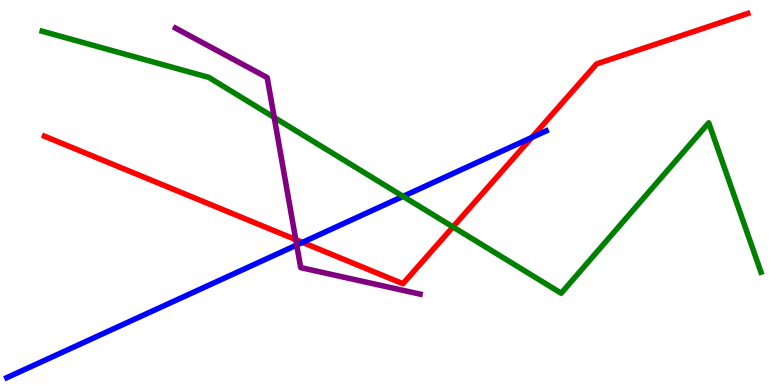[{'lines': ['blue', 'red'], 'intersections': [{'x': 3.9, 'y': 3.7}, {'x': 6.86, 'y': 6.43}]}, {'lines': ['green', 'red'], 'intersections': [{'x': 5.84, 'y': 4.11}]}, {'lines': ['purple', 'red'], 'intersections': [{'x': 3.82, 'y': 3.78}]}, {'lines': ['blue', 'green'], 'intersections': [{'x': 5.2, 'y': 4.9}]}, {'lines': ['blue', 'purple'], 'intersections': [{'x': 3.83, 'y': 3.64}]}, {'lines': ['green', 'purple'], 'intersections': [{'x': 3.54, 'y': 6.95}]}]